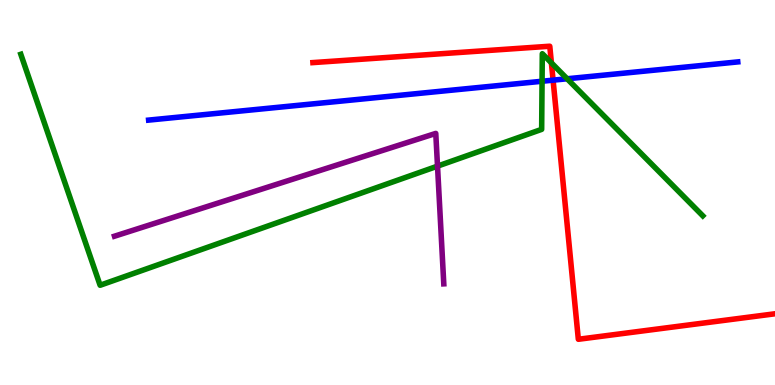[{'lines': ['blue', 'red'], 'intersections': [{'x': 7.14, 'y': 7.92}]}, {'lines': ['green', 'red'], 'intersections': [{'x': 7.11, 'y': 8.37}]}, {'lines': ['purple', 'red'], 'intersections': []}, {'lines': ['blue', 'green'], 'intersections': [{'x': 6.99, 'y': 7.89}, {'x': 7.32, 'y': 7.95}]}, {'lines': ['blue', 'purple'], 'intersections': []}, {'lines': ['green', 'purple'], 'intersections': [{'x': 5.65, 'y': 5.68}]}]